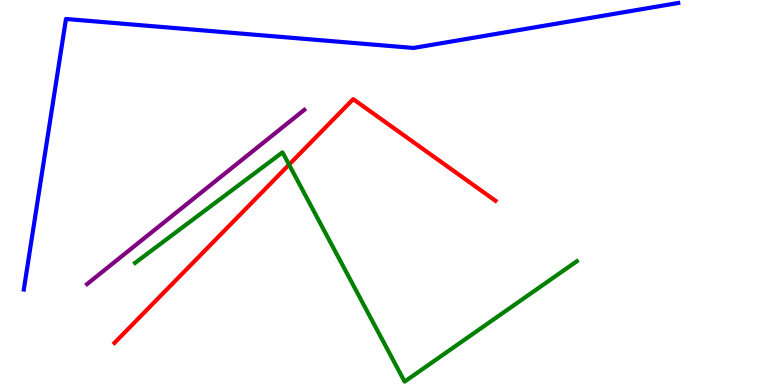[{'lines': ['blue', 'red'], 'intersections': []}, {'lines': ['green', 'red'], 'intersections': [{'x': 3.73, 'y': 5.72}]}, {'lines': ['purple', 'red'], 'intersections': []}, {'lines': ['blue', 'green'], 'intersections': []}, {'lines': ['blue', 'purple'], 'intersections': []}, {'lines': ['green', 'purple'], 'intersections': []}]